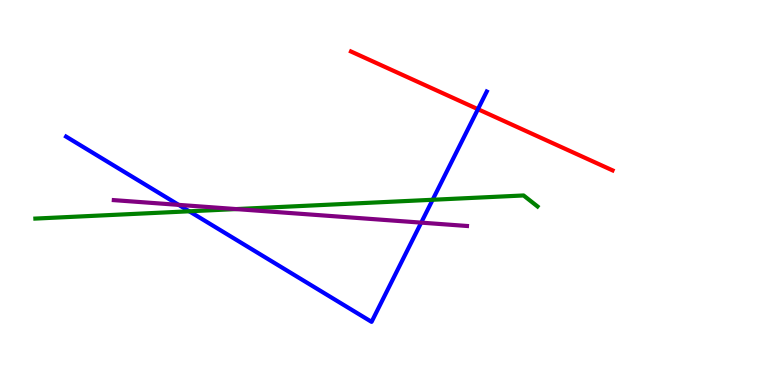[{'lines': ['blue', 'red'], 'intersections': [{'x': 6.17, 'y': 7.16}]}, {'lines': ['green', 'red'], 'intersections': []}, {'lines': ['purple', 'red'], 'intersections': []}, {'lines': ['blue', 'green'], 'intersections': [{'x': 2.44, 'y': 4.51}, {'x': 5.58, 'y': 4.81}]}, {'lines': ['blue', 'purple'], 'intersections': [{'x': 2.31, 'y': 4.68}, {'x': 5.43, 'y': 4.22}]}, {'lines': ['green', 'purple'], 'intersections': [{'x': 3.05, 'y': 4.57}]}]